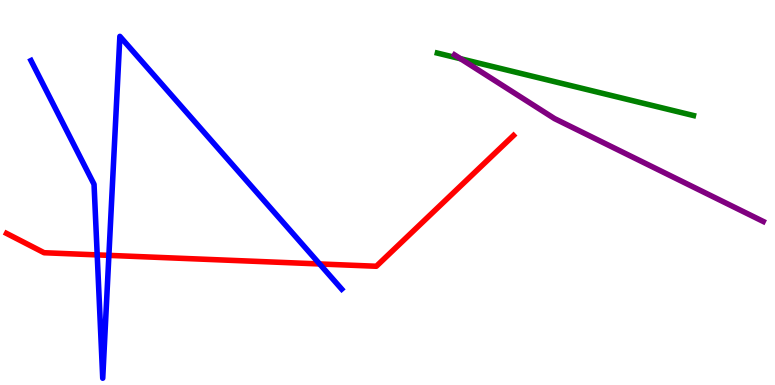[{'lines': ['blue', 'red'], 'intersections': [{'x': 1.25, 'y': 3.38}, {'x': 1.41, 'y': 3.37}, {'x': 4.12, 'y': 3.14}]}, {'lines': ['green', 'red'], 'intersections': []}, {'lines': ['purple', 'red'], 'intersections': []}, {'lines': ['blue', 'green'], 'intersections': []}, {'lines': ['blue', 'purple'], 'intersections': []}, {'lines': ['green', 'purple'], 'intersections': [{'x': 5.94, 'y': 8.47}]}]